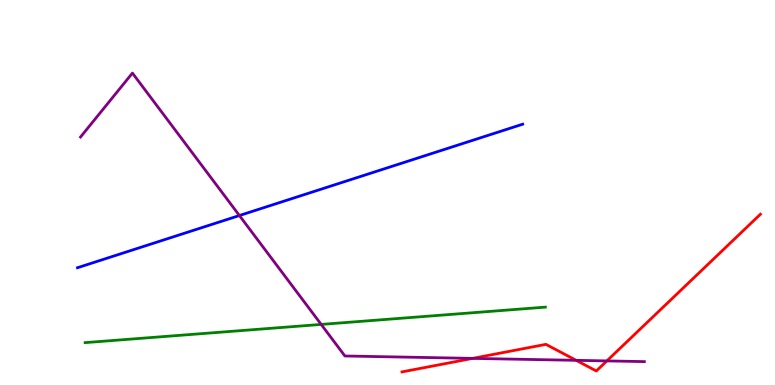[{'lines': ['blue', 'red'], 'intersections': []}, {'lines': ['green', 'red'], 'intersections': []}, {'lines': ['purple', 'red'], 'intersections': [{'x': 6.1, 'y': 0.691}, {'x': 7.43, 'y': 0.641}, {'x': 7.83, 'y': 0.626}]}, {'lines': ['blue', 'green'], 'intersections': []}, {'lines': ['blue', 'purple'], 'intersections': [{'x': 3.09, 'y': 4.4}]}, {'lines': ['green', 'purple'], 'intersections': [{'x': 4.14, 'y': 1.57}]}]